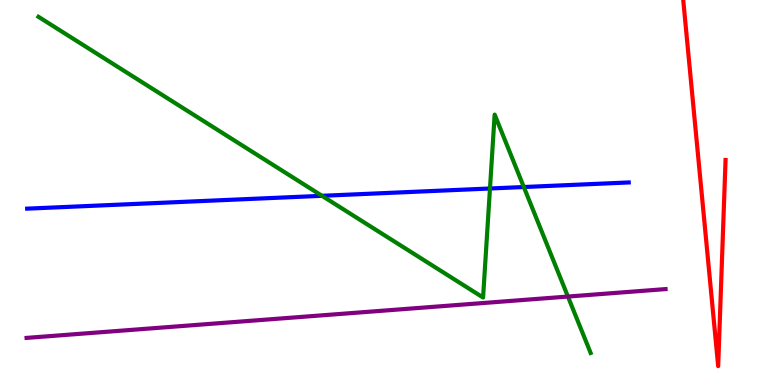[{'lines': ['blue', 'red'], 'intersections': []}, {'lines': ['green', 'red'], 'intersections': []}, {'lines': ['purple', 'red'], 'intersections': []}, {'lines': ['blue', 'green'], 'intersections': [{'x': 4.15, 'y': 4.91}, {'x': 6.32, 'y': 5.1}, {'x': 6.76, 'y': 5.14}]}, {'lines': ['blue', 'purple'], 'intersections': []}, {'lines': ['green', 'purple'], 'intersections': [{'x': 7.33, 'y': 2.3}]}]